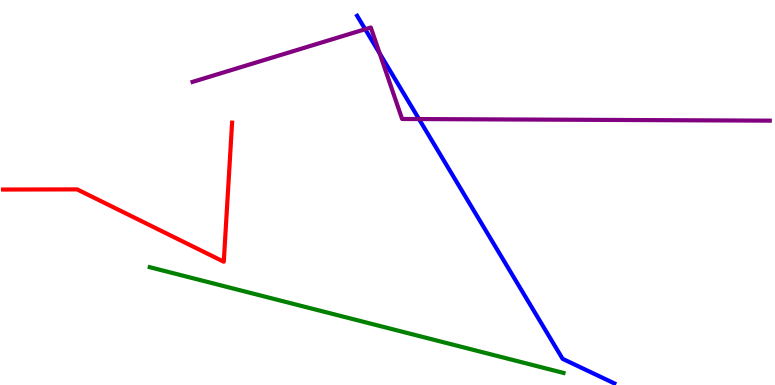[{'lines': ['blue', 'red'], 'intersections': []}, {'lines': ['green', 'red'], 'intersections': []}, {'lines': ['purple', 'red'], 'intersections': []}, {'lines': ['blue', 'green'], 'intersections': []}, {'lines': ['blue', 'purple'], 'intersections': [{'x': 4.71, 'y': 9.24}, {'x': 4.9, 'y': 8.61}, {'x': 5.41, 'y': 6.91}]}, {'lines': ['green', 'purple'], 'intersections': []}]